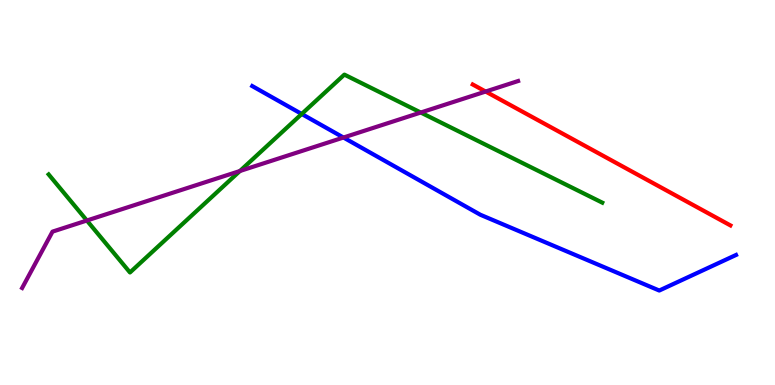[{'lines': ['blue', 'red'], 'intersections': []}, {'lines': ['green', 'red'], 'intersections': []}, {'lines': ['purple', 'red'], 'intersections': [{'x': 6.27, 'y': 7.62}]}, {'lines': ['blue', 'green'], 'intersections': [{'x': 3.89, 'y': 7.04}]}, {'lines': ['blue', 'purple'], 'intersections': [{'x': 4.43, 'y': 6.43}]}, {'lines': ['green', 'purple'], 'intersections': [{'x': 1.12, 'y': 4.27}, {'x': 3.1, 'y': 5.56}, {'x': 5.43, 'y': 7.08}]}]